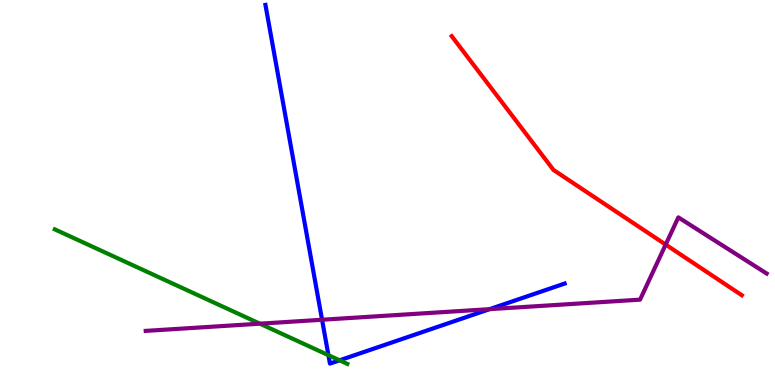[{'lines': ['blue', 'red'], 'intersections': []}, {'lines': ['green', 'red'], 'intersections': []}, {'lines': ['purple', 'red'], 'intersections': [{'x': 8.59, 'y': 3.65}]}, {'lines': ['blue', 'green'], 'intersections': [{'x': 4.24, 'y': 0.774}, {'x': 4.38, 'y': 0.641}]}, {'lines': ['blue', 'purple'], 'intersections': [{'x': 4.16, 'y': 1.69}, {'x': 6.32, 'y': 1.97}]}, {'lines': ['green', 'purple'], 'intersections': [{'x': 3.35, 'y': 1.59}]}]